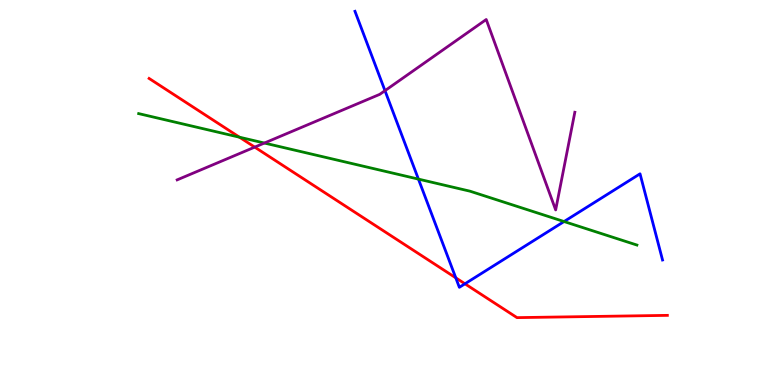[{'lines': ['blue', 'red'], 'intersections': [{'x': 5.88, 'y': 2.78}, {'x': 6.0, 'y': 2.63}]}, {'lines': ['green', 'red'], 'intersections': [{'x': 3.09, 'y': 6.44}]}, {'lines': ['purple', 'red'], 'intersections': [{'x': 3.29, 'y': 6.18}]}, {'lines': ['blue', 'green'], 'intersections': [{'x': 5.4, 'y': 5.35}, {'x': 7.28, 'y': 4.25}]}, {'lines': ['blue', 'purple'], 'intersections': [{'x': 4.97, 'y': 7.65}]}, {'lines': ['green', 'purple'], 'intersections': [{'x': 3.41, 'y': 6.28}]}]